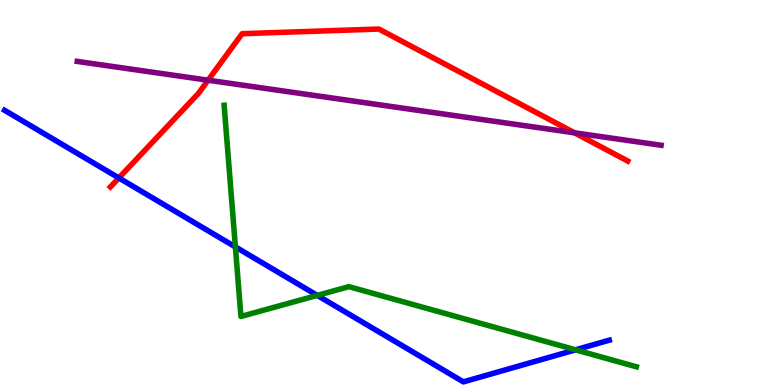[{'lines': ['blue', 'red'], 'intersections': [{'x': 1.53, 'y': 5.38}]}, {'lines': ['green', 'red'], 'intersections': []}, {'lines': ['purple', 'red'], 'intersections': [{'x': 2.69, 'y': 7.92}, {'x': 7.41, 'y': 6.55}]}, {'lines': ['blue', 'green'], 'intersections': [{'x': 3.04, 'y': 3.59}, {'x': 4.09, 'y': 2.33}, {'x': 7.43, 'y': 0.914}]}, {'lines': ['blue', 'purple'], 'intersections': []}, {'lines': ['green', 'purple'], 'intersections': []}]